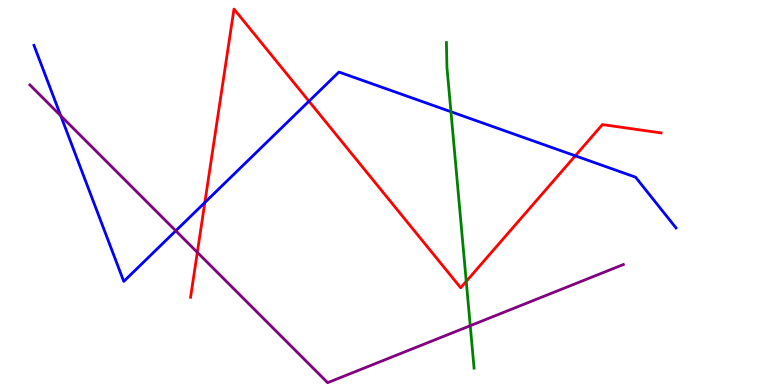[{'lines': ['blue', 'red'], 'intersections': [{'x': 2.64, 'y': 4.74}, {'x': 3.99, 'y': 7.37}, {'x': 7.42, 'y': 5.95}]}, {'lines': ['green', 'red'], 'intersections': [{'x': 6.02, 'y': 2.69}]}, {'lines': ['purple', 'red'], 'intersections': [{'x': 2.55, 'y': 3.45}]}, {'lines': ['blue', 'green'], 'intersections': [{'x': 5.82, 'y': 7.1}]}, {'lines': ['blue', 'purple'], 'intersections': [{'x': 0.784, 'y': 6.99}, {'x': 2.27, 'y': 4.01}]}, {'lines': ['green', 'purple'], 'intersections': [{'x': 6.07, 'y': 1.54}]}]